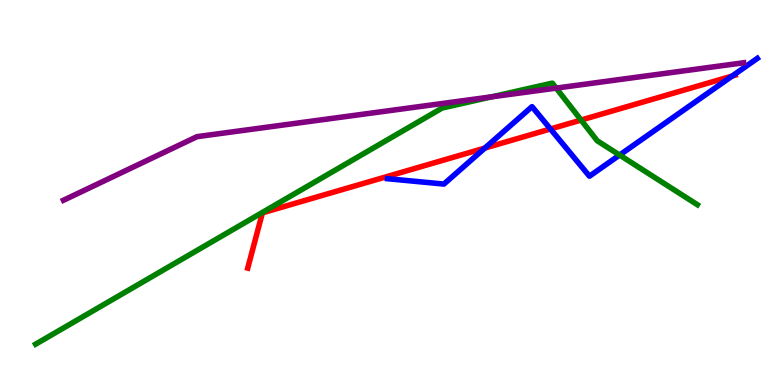[{'lines': ['blue', 'red'], 'intersections': [{'x': 6.26, 'y': 6.15}, {'x': 7.1, 'y': 6.65}, {'x': 9.45, 'y': 8.02}]}, {'lines': ['green', 'red'], 'intersections': [{'x': 7.5, 'y': 6.88}]}, {'lines': ['purple', 'red'], 'intersections': []}, {'lines': ['blue', 'green'], 'intersections': [{'x': 7.99, 'y': 5.97}]}, {'lines': ['blue', 'purple'], 'intersections': []}, {'lines': ['green', 'purple'], 'intersections': [{'x': 6.34, 'y': 7.48}, {'x': 7.18, 'y': 7.71}]}]